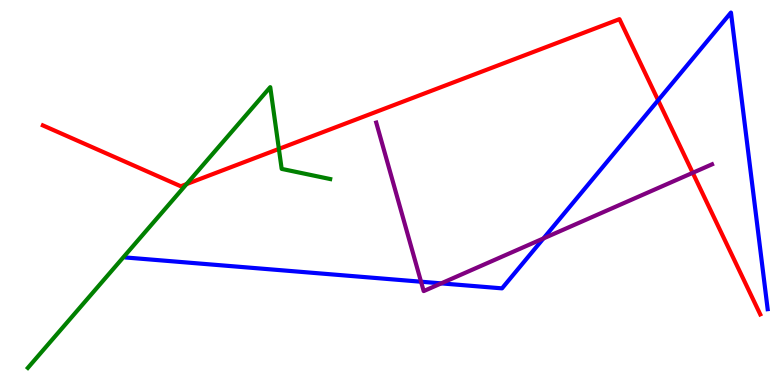[{'lines': ['blue', 'red'], 'intersections': [{'x': 8.49, 'y': 7.4}]}, {'lines': ['green', 'red'], 'intersections': [{'x': 2.41, 'y': 5.22}, {'x': 3.6, 'y': 6.13}]}, {'lines': ['purple', 'red'], 'intersections': [{'x': 8.94, 'y': 5.51}]}, {'lines': ['blue', 'green'], 'intersections': []}, {'lines': ['blue', 'purple'], 'intersections': [{'x': 5.43, 'y': 2.68}, {'x': 5.69, 'y': 2.64}, {'x': 7.01, 'y': 3.81}]}, {'lines': ['green', 'purple'], 'intersections': []}]